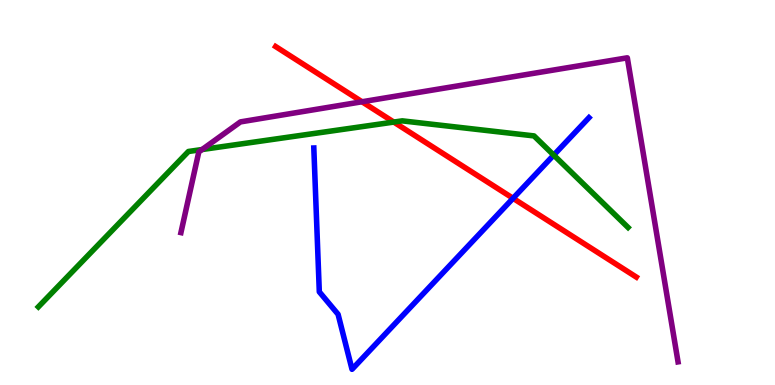[{'lines': ['blue', 'red'], 'intersections': [{'x': 6.62, 'y': 4.85}]}, {'lines': ['green', 'red'], 'intersections': [{'x': 5.08, 'y': 6.83}]}, {'lines': ['purple', 'red'], 'intersections': [{'x': 4.67, 'y': 7.36}]}, {'lines': ['blue', 'green'], 'intersections': [{'x': 7.14, 'y': 5.97}]}, {'lines': ['blue', 'purple'], 'intersections': []}, {'lines': ['green', 'purple'], 'intersections': [{'x': 2.61, 'y': 6.12}]}]